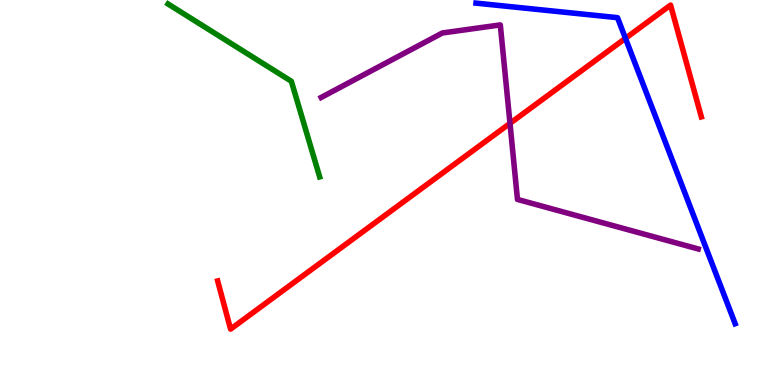[{'lines': ['blue', 'red'], 'intersections': [{'x': 8.07, 'y': 9.0}]}, {'lines': ['green', 'red'], 'intersections': []}, {'lines': ['purple', 'red'], 'intersections': [{'x': 6.58, 'y': 6.8}]}, {'lines': ['blue', 'green'], 'intersections': []}, {'lines': ['blue', 'purple'], 'intersections': []}, {'lines': ['green', 'purple'], 'intersections': []}]